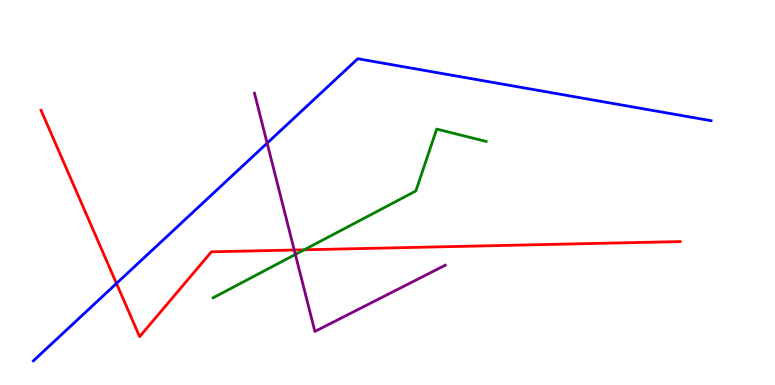[{'lines': ['blue', 'red'], 'intersections': [{'x': 1.5, 'y': 2.64}]}, {'lines': ['green', 'red'], 'intersections': [{'x': 3.93, 'y': 3.51}]}, {'lines': ['purple', 'red'], 'intersections': [{'x': 3.8, 'y': 3.51}]}, {'lines': ['blue', 'green'], 'intersections': []}, {'lines': ['blue', 'purple'], 'intersections': [{'x': 3.45, 'y': 6.28}]}, {'lines': ['green', 'purple'], 'intersections': [{'x': 3.81, 'y': 3.39}]}]